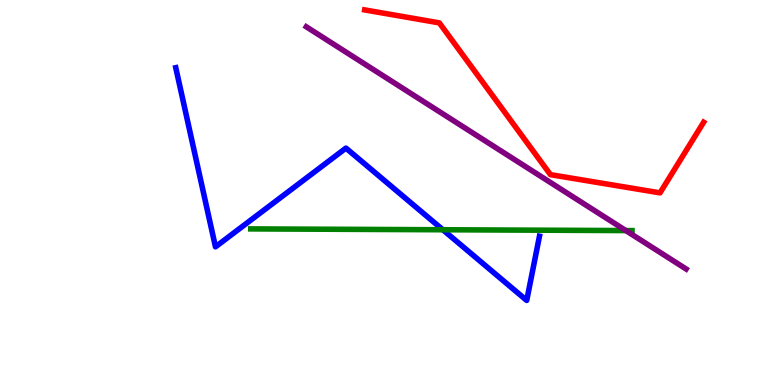[{'lines': ['blue', 'red'], 'intersections': []}, {'lines': ['green', 'red'], 'intersections': []}, {'lines': ['purple', 'red'], 'intersections': []}, {'lines': ['blue', 'green'], 'intersections': [{'x': 5.71, 'y': 4.03}]}, {'lines': ['blue', 'purple'], 'intersections': []}, {'lines': ['green', 'purple'], 'intersections': [{'x': 8.08, 'y': 4.01}]}]